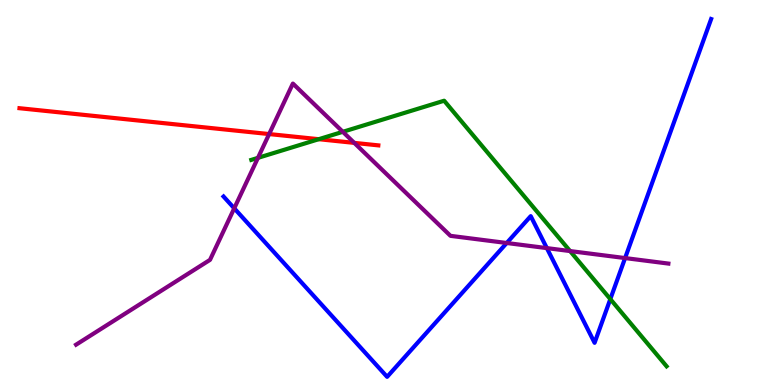[{'lines': ['blue', 'red'], 'intersections': []}, {'lines': ['green', 'red'], 'intersections': [{'x': 4.11, 'y': 6.38}]}, {'lines': ['purple', 'red'], 'intersections': [{'x': 3.47, 'y': 6.52}, {'x': 4.57, 'y': 6.29}]}, {'lines': ['blue', 'green'], 'intersections': [{'x': 7.88, 'y': 2.23}]}, {'lines': ['blue', 'purple'], 'intersections': [{'x': 3.02, 'y': 4.59}, {'x': 6.54, 'y': 3.69}, {'x': 7.06, 'y': 3.56}, {'x': 8.07, 'y': 3.3}]}, {'lines': ['green', 'purple'], 'intersections': [{'x': 3.33, 'y': 5.9}, {'x': 4.42, 'y': 6.58}, {'x': 7.36, 'y': 3.48}]}]